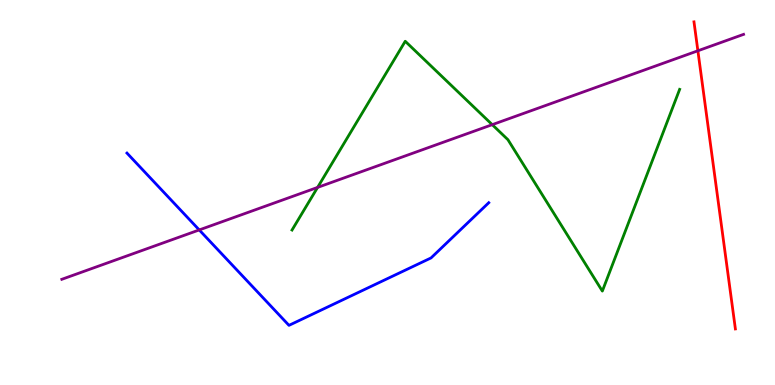[{'lines': ['blue', 'red'], 'intersections': []}, {'lines': ['green', 'red'], 'intersections': []}, {'lines': ['purple', 'red'], 'intersections': [{'x': 9.0, 'y': 8.68}]}, {'lines': ['blue', 'green'], 'intersections': []}, {'lines': ['blue', 'purple'], 'intersections': [{'x': 2.57, 'y': 4.03}]}, {'lines': ['green', 'purple'], 'intersections': [{'x': 4.1, 'y': 5.13}, {'x': 6.35, 'y': 6.76}]}]